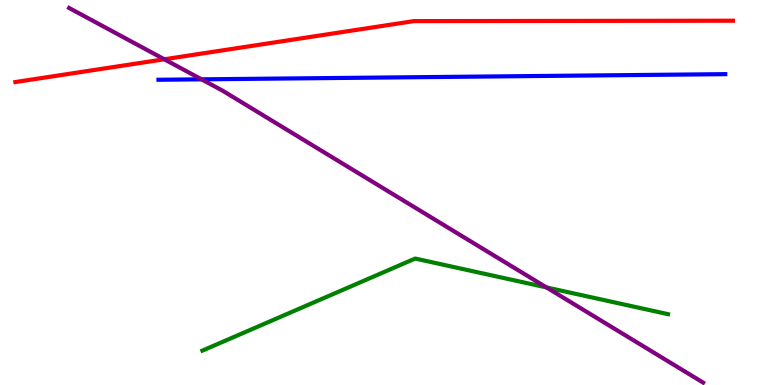[{'lines': ['blue', 'red'], 'intersections': []}, {'lines': ['green', 'red'], 'intersections': []}, {'lines': ['purple', 'red'], 'intersections': [{'x': 2.12, 'y': 8.46}]}, {'lines': ['blue', 'green'], 'intersections': []}, {'lines': ['blue', 'purple'], 'intersections': [{'x': 2.6, 'y': 7.94}]}, {'lines': ['green', 'purple'], 'intersections': [{'x': 7.05, 'y': 2.53}]}]